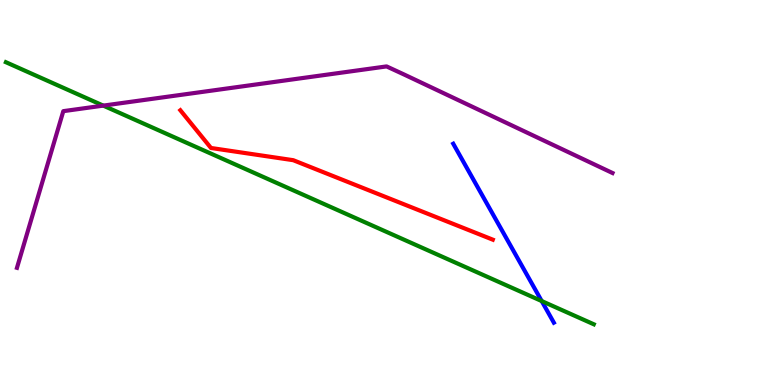[{'lines': ['blue', 'red'], 'intersections': []}, {'lines': ['green', 'red'], 'intersections': []}, {'lines': ['purple', 'red'], 'intersections': []}, {'lines': ['blue', 'green'], 'intersections': [{'x': 6.99, 'y': 2.18}]}, {'lines': ['blue', 'purple'], 'intersections': []}, {'lines': ['green', 'purple'], 'intersections': [{'x': 1.33, 'y': 7.26}]}]